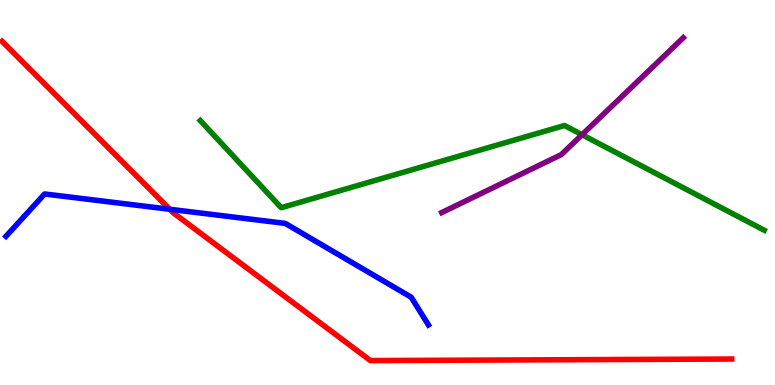[{'lines': ['blue', 'red'], 'intersections': [{'x': 2.19, 'y': 4.56}]}, {'lines': ['green', 'red'], 'intersections': []}, {'lines': ['purple', 'red'], 'intersections': []}, {'lines': ['blue', 'green'], 'intersections': []}, {'lines': ['blue', 'purple'], 'intersections': []}, {'lines': ['green', 'purple'], 'intersections': [{'x': 7.51, 'y': 6.5}]}]